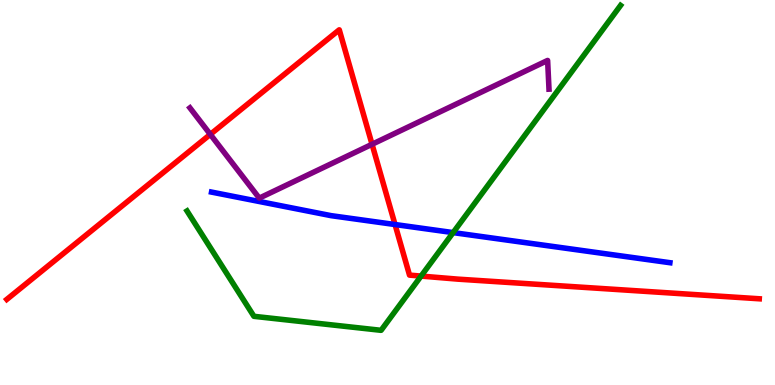[{'lines': ['blue', 'red'], 'intersections': [{'x': 5.1, 'y': 4.17}]}, {'lines': ['green', 'red'], 'intersections': [{'x': 5.43, 'y': 2.83}]}, {'lines': ['purple', 'red'], 'intersections': [{'x': 2.71, 'y': 6.51}, {'x': 4.8, 'y': 6.25}]}, {'lines': ['blue', 'green'], 'intersections': [{'x': 5.85, 'y': 3.96}]}, {'lines': ['blue', 'purple'], 'intersections': []}, {'lines': ['green', 'purple'], 'intersections': []}]